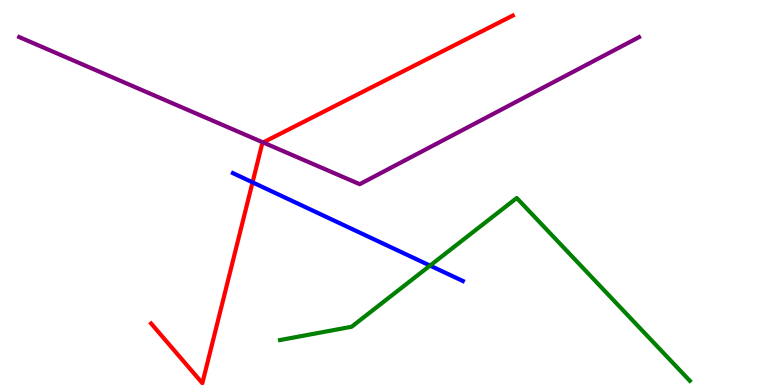[{'lines': ['blue', 'red'], 'intersections': [{'x': 3.26, 'y': 5.26}]}, {'lines': ['green', 'red'], 'intersections': []}, {'lines': ['purple', 'red'], 'intersections': [{'x': 3.4, 'y': 6.3}]}, {'lines': ['blue', 'green'], 'intersections': [{'x': 5.55, 'y': 3.1}]}, {'lines': ['blue', 'purple'], 'intersections': []}, {'lines': ['green', 'purple'], 'intersections': []}]